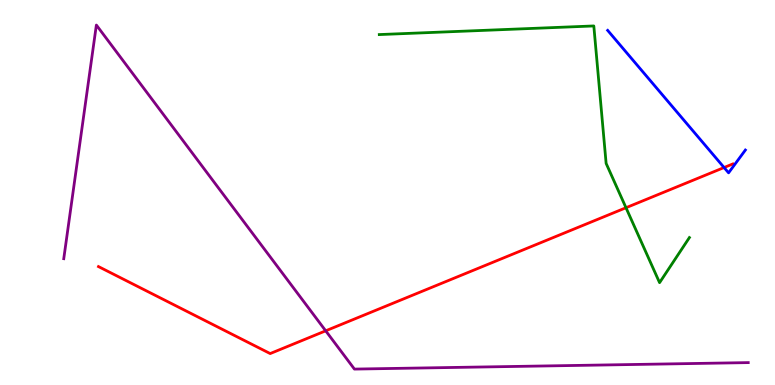[{'lines': ['blue', 'red'], 'intersections': [{'x': 9.34, 'y': 5.65}]}, {'lines': ['green', 'red'], 'intersections': [{'x': 8.08, 'y': 4.6}]}, {'lines': ['purple', 'red'], 'intersections': [{'x': 4.2, 'y': 1.41}]}, {'lines': ['blue', 'green'], 'intersections': []}, {'lines': ['blue', 'purple'], 'intersections': []}, {'lines': ['green', 'purple'], 'intersections': []}]